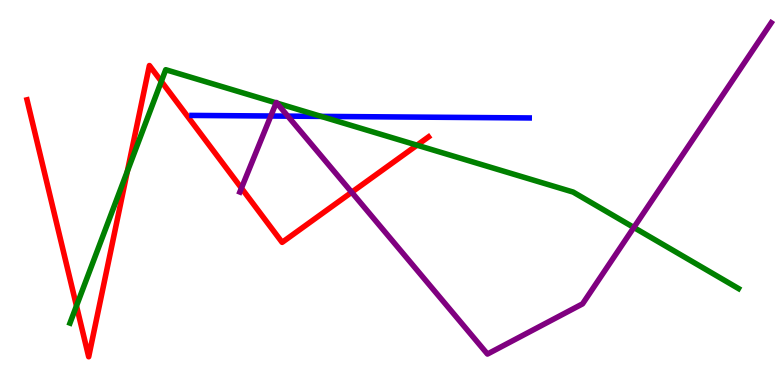[{'lines': ['blue', 'red'], 'intersections': []}, {'lines': ['green', 'red'], 'intersections': [{'x': 0.987, 'y': 2.05}, {'x': 1.64, 'y': 5.55}, {'x': 2.08, 'y': 7.89}, {'x': 5.38, 'y': 6.23}]}, {'lines': ['purple', 'red'], 'intersections': [{'x': 3.12, 'y': 5.11}, {'x': 4.54, 'y': 5.01}]}, {'lines': ['blue', 'green'], 'intersections': [{'x': 4.14, 'y': 6.98}]}, {'lines': ['blue', 'purple'], 'intersections': [{'x': 3.49, 'y': 6.99}, {'x': 3.71, 'y': 6.98}]}, {'lines': ['green', 'purple'], 'intersections': [{'x': 3.56, 'y': 7.33}, {'x': 3.57, 'y': 7.32}, {'x': 8.18, 'y': 4.09}]}]